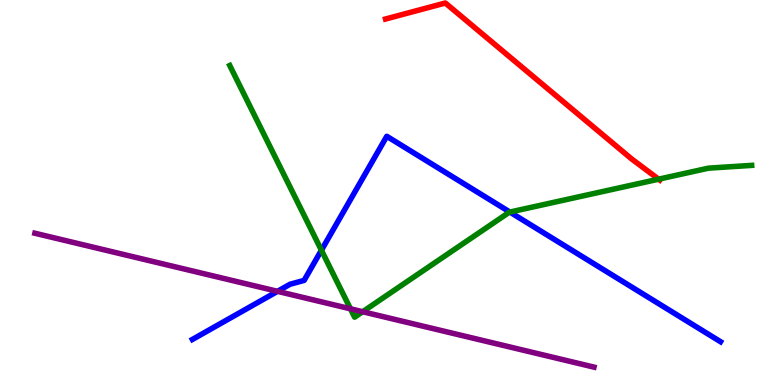[{'lines': ['blue', 'red'], 'intersections': []}, {'lines': ['green', 'red'], 'intersections': [{'x': 8.5, 'y': 5.35}]}, {'lines': ['purple', 'red'], 'intersections': []}, {'lines': ['blue', 'green'], 'intersections': [{'x': 4.15, 'y': 3.5}, {'x': 6.58, 'y': 4.49}]}, {'lines': ['blue', 'purple'], 'intersections': [{'x': 3.58, 'y': 2.43}]}, {'lines': ['green', 'purple'], 'intersections': [{'x': 4.52, 'y': 1.98}, {'x': 4.68, 'y': 1.9}]}]